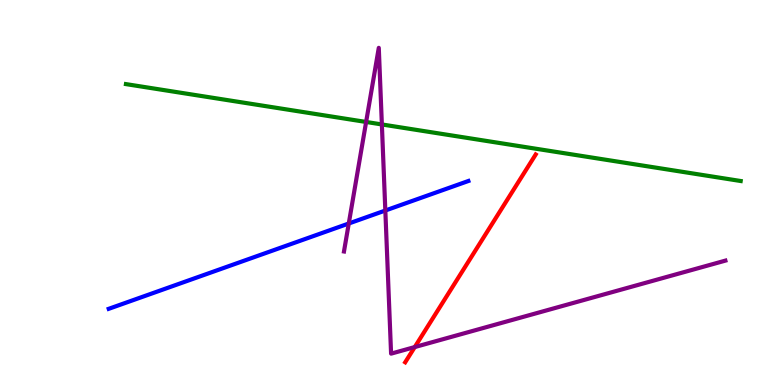[{'lines': ['blue', 'red'], 'intersections': []}, {'lines': ['green', 'red'], 'intersections': []}, {'lines': ['purple', 'red'], 'intersections': [{'x': 5.35, 'y': 0.985}]}, {'lines': ['blue', 'green'], 'intersections': []}, {'lines': ['blue', 'purple'], 'intersections': [{'x': 4.5, 'y': 4.19}, {'x': 4.97, 'y': 4.53}]}, {'lines': ['green', 'purple'], 'intersections': [{'x': 4.72, 'y': 6.83}, {'x': 4.93, 'y': 6.77}]}]